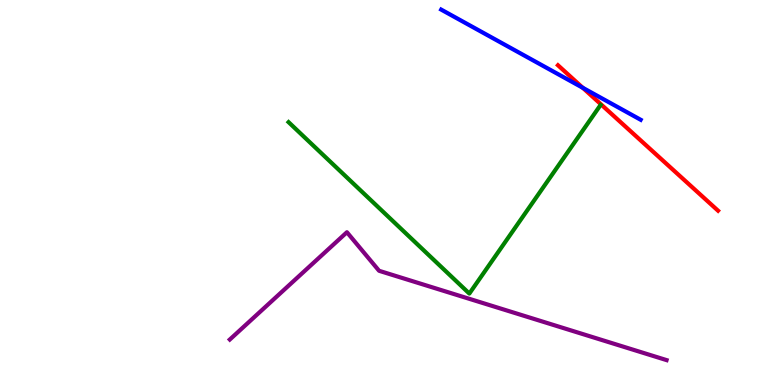[{'lines': ['blue', 'red'], 'intersections': [{'x': 7.52, 'y': 7.72}]}, {'lines': ['green', 'red'], 'intersections': []}, {'lines': ['purple', 'red'], 'intersections': []}, {'lines': ['blue', 'green'], 'intersections': []}, {'lines': ['blue', 'purple'], 'intersections': []}, {'lines': ['green', 'purple'], 'intersections': []}]